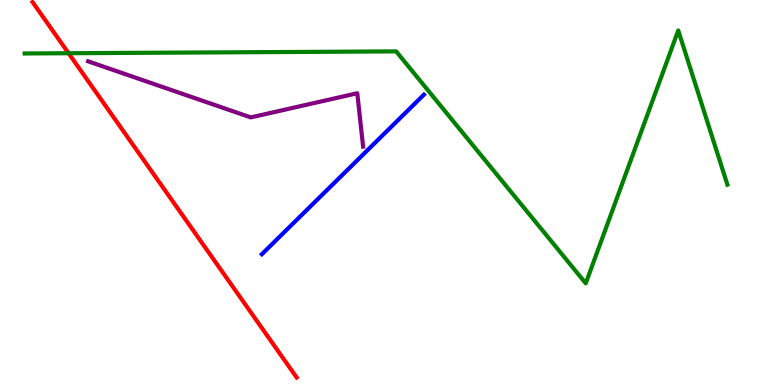[{'lines': ['blue', 'red'], 'intersections': []}, {'lines': ['green', 'red'], 'intersections': [{'x': 0.885, 'y': 8.62}]}, {'lines': ['purple', 'red'], 'intersections': []}, {'lines': ['blue', 'green'], 'intersections': []}, {'lines': ['blue', 'purple'], 'intersections': []}, {'lines': ['green', 'purple'], 'intersections': []}]